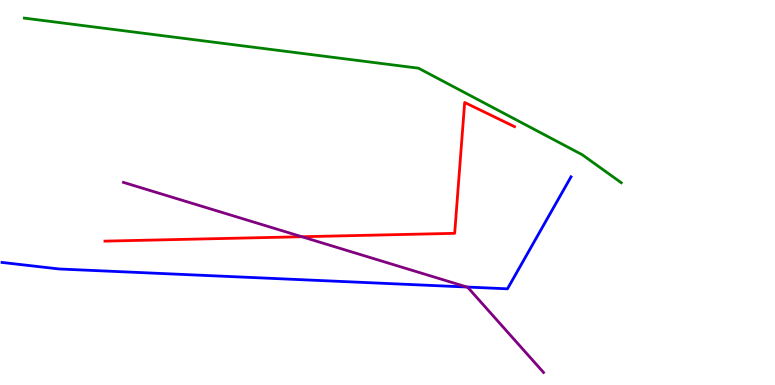[{'lines': ['blue', 'red'], 'intersections': []}, {'lines': ['green', 'red'], 'intersections': []}, {'lines': ['purple', 'red'], 'intersections': [{'x': 3.9, 'y': 3.85}]}, {'lines': ['blue', 'green'], 'intersections': []}, {'lines': ['blue', 'purple'], 'intersections': [{'x': 6.03, 'y': 2.54}]}, {'lines': ['green', 'purple'], 'intersections': []}]